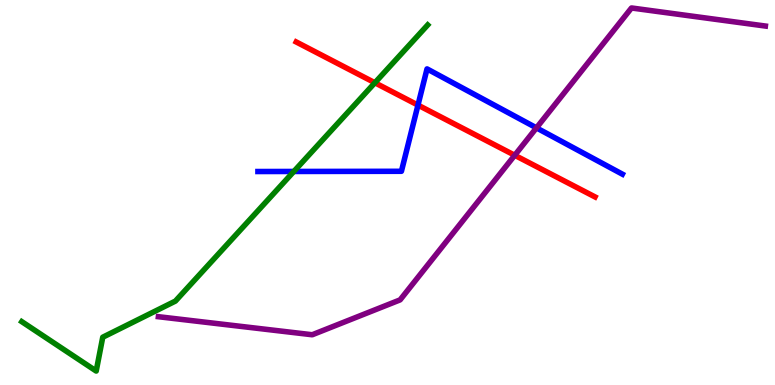[{'lines': ['blue', 'red'], 'intersections': [{'x': 5.39, 'y': 7.27}]}, {'lines': ['green', 'red'], 'intersections': [{'x': 4.84, 'y': 7.85}]}, {'lines': ['purple', 'red'], 'intersections': [{'x': 6.64, 'y': 5.97}]}, {'lines': ['blue', 'green'], 'intersections': [{'x': 3.79, 'y': 5.55}]}, {'lines': ['blue', 'purple'], 'intersections': [{'x': 6.92, 'y': 6.68}]}, {'lines': ['green', 'purple'], 'intersections': []}]